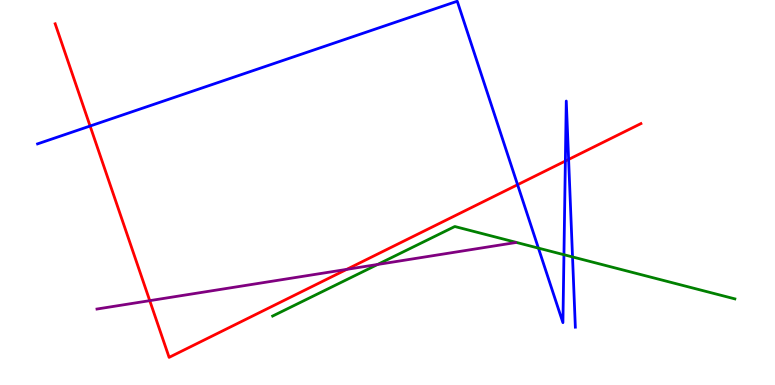[{'lines': ['blue', 'red'], 'intersections': [{'x': 1.16, 'y': 6.73}, {'x': 6.68, 'y': 5.2}, {'x': 7.29, 'y': 5.82}, {'x': 7.34, 'y': 5.86}]}, {'lines': ['green', 'red'], 'intersections': []}, {'lines': ['purple', 'red'], 'intersections': [{'x': 1.93, 'y': 2.19}, {'x': 4.47, 'y': 3.0}]}, {'lines': ['blue', 'green'], 'intersections': [{'x': 6.95, 'y': 3.56}, {'x': 7.28, 'y': 3.38}, {'x': 7.39, 'y': 3.33}]}, {'lines': ['blue', 'purple'], 'intersections': []}, {'lines': ['green', 'purple'], 'intersections': [{'x': 4.87, 'y': 3.13}]}]